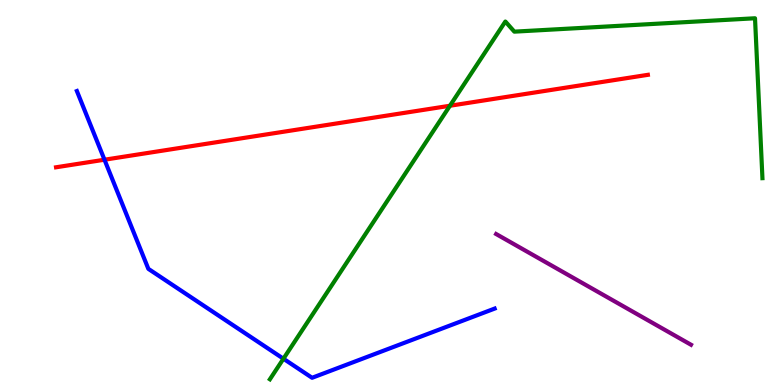[{'lines': ['blue', 'red'], 'intersections': [{'x': 1.35, 'y': 5.85}]}, {'lines': ['green', 'red'], 'intersections': [{'x': 5.81, 'y': 7.25}]}, {'lines': ['purple', 'red'], 'intersections': []}, {'lines': ['blue', 'green'], 'intersections': [{'x': 3.66, 'y': 0.682}]}, {'lines': ['blue', 'purple'], 'intersections': []}, {'lines': ['green', 'purple'], 'intersections': []}]